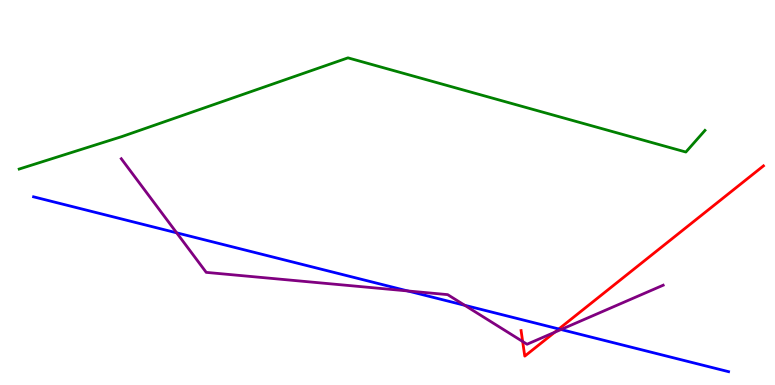[{'lines': ['blue', 'red'], 'intersections': [{'x': 7.21, 'y': 1.46}]}, {'lines': ['green', 'red'], 'intersections': []}, {'lines': ['purple', 'red'], 'intersections': [{'x': 6.74, 'y': 1.13}, {'x': 7.16, 'y': 1.37}]}, {'lines': ['blue', 'green'], 'intersections': []}, {'lines': ['blue', 'purple'], 'intersections': [{'x': 2.28, 'y': 3.95}, {'x': 5.26, 'y': 2.44}, {'x': 6.0, 'y': 2.07}, {'x': 7.24, 'y': 1.44}]}, {'lines': ['green', 'purple'], 'intersections': []}]